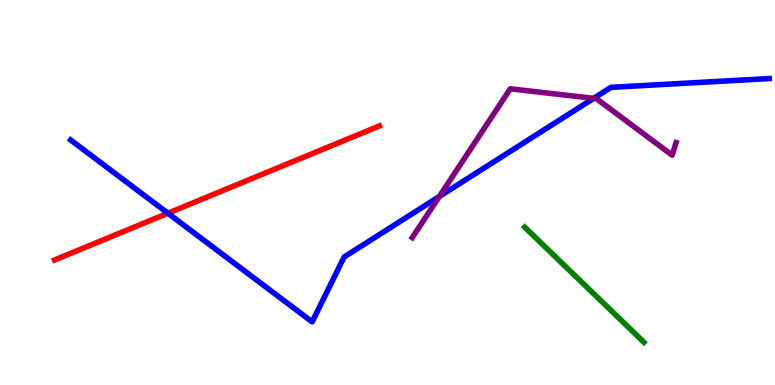[{'lines': ['blue', 'red'], 'intersections': [{'x': 2.17, 'y': 4.46}]}, {'lines': ['green', 'red'], 'intersections': []}, {'lines': ['purple', 'red'], 'intersections': []}, {'lines': ['blue', 'green'], 'intersections': []}, {'lines': ['blue', 'purple'], 'intersections': [{'x': 5.67, 'y': 4.9}, {'x': 7.66, 'y': 7.45}]}, {'lines': ['green', 'purple'], 'intersections': []}]